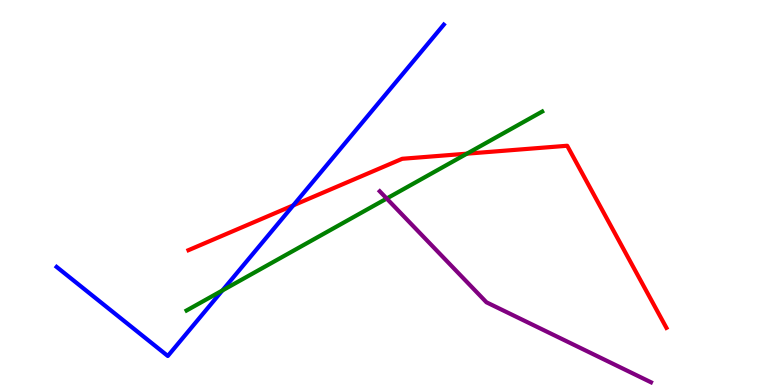[{'lines': ['blue', 'red'], 'intersections': [{'x': 3.78, 'y': 4.67}]}, {'lines': ['green', 'red'], 'intersections': [{'x': 6.02, 'y': 6.01}]}, {'lines': ['purple', 'red'], 'intersections': []}, {'lines': ['blue', 'green'], 'intersections': [{'x': 2.87, 'y': 2.46}]}, {'lines': ['blue', 'purple'], 'intersections': []}, {'lines': ['green', 'purple'], 'intersections': [{'x': 4.99, 'y': 4.84}]}]